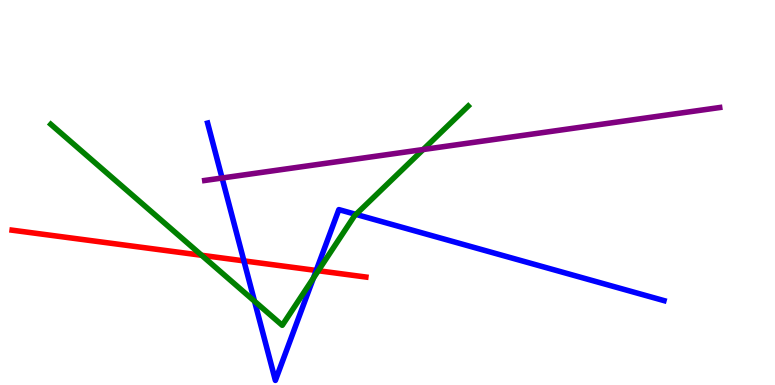[{'lines': ['blue', 'red'], 'intersections': [{'x': 3.15, 'y': 3.22}, {'x': 4.08, 'y': 2.98}]}, {'lines': ['green', 'red'], 'intersections': [{'x': 2.6, 'y': 3.37}, {'x': 4.11, 'y': 2.97}]}, {'lines': ['purple', 'red'], 'intersections': []}, {'lines': ['blue', 'green'], 'intersections': [{'x': 3.28, 'y': 2.18}, {'x': 4.04, 'y': 2.78}, {'x': 4.59, 'y': 4.43}]}, {'lines': ['blue', 'purple'], 'intersections': [{'x': 2.87, 'y': 5.38}]}, {'lines': ['green', 'purple'], 'intersections': [{'x': 5.46, 'y': 6.12}]}]